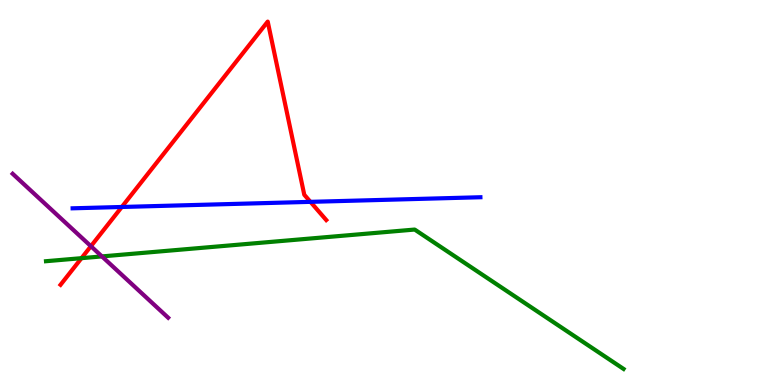[{'lines': ['blue', 'red'], 'intersections': [{'x': 1.57, 'y': 4.62}, {'x': 4.01, 'y': 4.76}]}, {'lines': ['green', 'red'], 'intersections': [{'x': 1.05, 'y': 3.29}]}, {'lines': ['purple', 'red'], 'intersections': [{'x': 1.17, 'y': 3.6}]}, {'lines': ['blue', 'green'], 'intersections': []}, {'lines': ['blue', 'purple'], 'intersections': []}, {'lines': ['green', 'purple'], 'intersections': [{'x': 1.32, 'y': 3.34}]}]